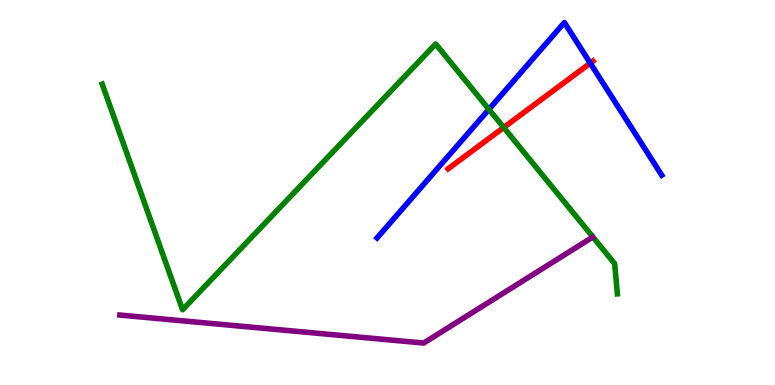[{'lines': ['blue', 'red'], 'intersections': [{'x': 7.62, 'y': 8.36}]}, {'lines': ['green', 'red'], 'intersections': [{'x': 6.5, 'y': 6.69}]}, {'lines': ['purple', 'red'], 'intersections': []}, {'lines': ['blue', 'green'], 'intersections': [{'x': 6.31, 'y': 7.16}]}, {'lines': ['blue', 'purple'], 'intersections': []}, {'lines': ['green', 'purple'], 'intersections': []}]